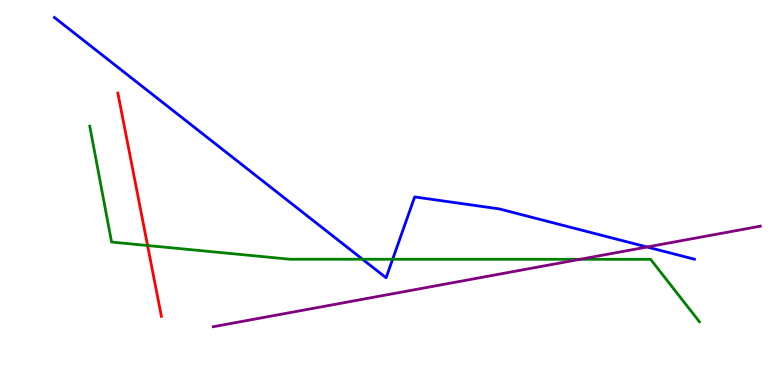[{'lines': ['blue', 'red'], 'intersections': []}, {'lines': ['green', 'red'], 'intersections': [{'x': 1.9, 'y': 3.62}]}, {'lines': ['purple', 'red'], 'intersections': []}, {'lines': ['blue', 'green'], 'intersections': [{'x': 4.68, 'y': 3.27}, {'x': 5.07, 'y': 3.27}]}, {'lines': ['blue', 'purple'], 'intersections': [{'x': 8.35, 'y': 3.58}]}, {'lines': ['green', 'purple'], 'intersections': [{'x': 7.48, 'y': 3.26}]}]